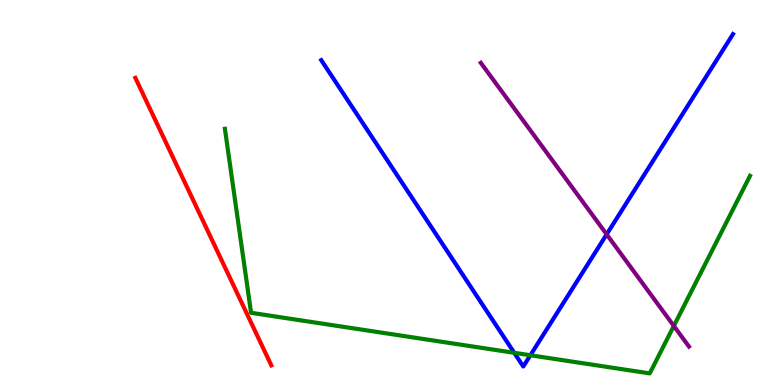[{'lines': ['blue', 'red'], 'intersections': []}, {'lines': ['green', 'red'], 'intersections': []}, {'lines': ['purple', 'red'], 'intersections': []}, {'lines': ['blue', 'green'], 'intersections': [{'x': 6.64, 'y': 0.836}, {'x': 6.84, 'y': 0.773}]}, {'lines': ['blue', 'purple'], 'intersections': [{'x': 7.83, 'y': 3.91}]}, {'lines': ['green', 'purple'], 'intersections': [{'x': 8.69, 'y': 1.53}]}]